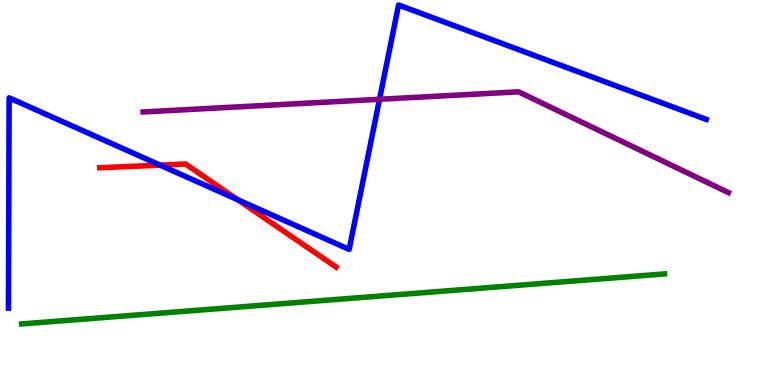[{'lines': ['blue', 'red'], 'intersections': [{'x': 2.07, 'y': 5.71}, {'x': 3.07, 'y': 4.81}]}, {'lines': ['green', 'red'], 'intersections': []}, {'lines': ['purple', 'red'], 'intersections': []}, {'lines': ['blue', 'green'], 'intersections': []}, {'lines': ['blue', 'purple'], 'intersections': [{'x': 4.9, 'y': 7.42}]}, {'lines': ['green', 'purple'], 'intersections': []}]